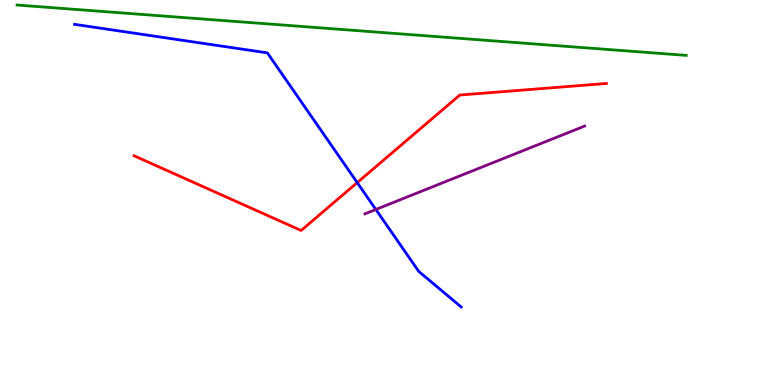[{'lines': ['blue', 'red'], 'intersections': [{'x': 4.61, 'y': 5.26}]}, {'lines': ['green', 'red'], 'intersections': []}, {'lines': ['purple', 'red'], 'intersections': []}, {'lines': ['blue', 'green'], 'intersections': []}, {'lines': ['blue', 'purple'], 'intersections': [{'x': 4.85, 'y': 4.56}]}, {'lines': ['green', 'purple'], 'intersections': []}]